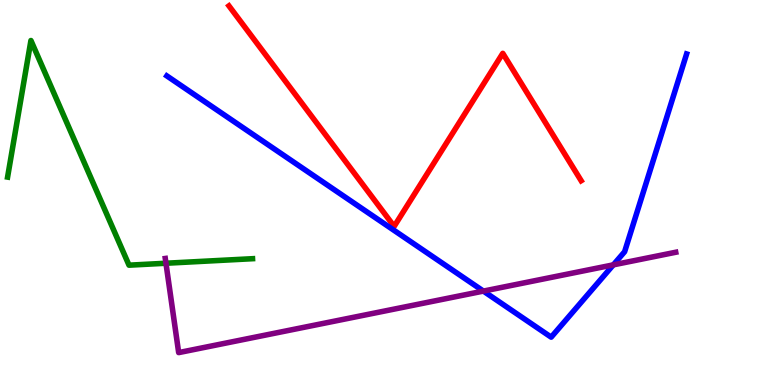[{'lines': ['blue', 'red'], 'intersections': []}, {'lines': ['green', 'red'], 'intersections': []}, {'lines': ['purple', 'red'], 'intersections': []}, {'lines': ['blue', 'green'], 'intersections': []}, {'lines': ['blue', 'purple'], 'intersections': [{'x': 6.24, 'y': 2.44}, {'x': 7.91, 'y': 3.12}]}, {'lines': ['green', 'purple'], 'intersections': [{'x': 2.14, 'y': 3.16}]}]